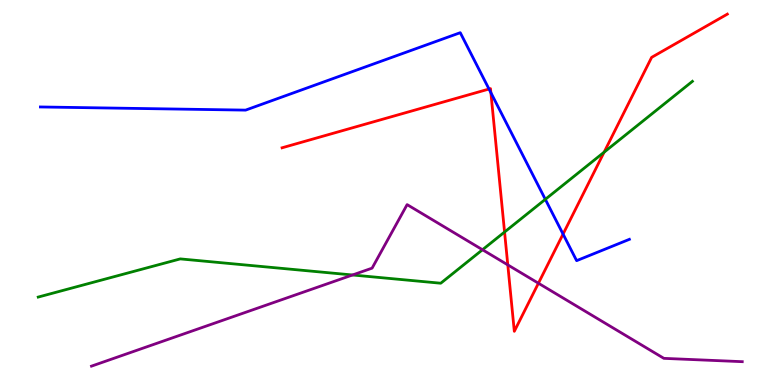[{'lines': ['blue', 'red'], 'intersections': [{'x': 6.31, 'y': 7.69}, {'x': 6.33, 'y': 7.59}, {'x': 7.27, 'y': 3.92}]}, {'lines': ['green', 'red'], 'intersections': [{'x': 6.51, 'y': 3.97}, {'x': 7.79, 'y': 6.05}]}, {'lines': ['purple', 'red'], 'intersections': [{'x': 6.55, 'y': 3.12}, {'x': 6.95, 'y': 2.64}]}, {'lines': ['blue', 'green'], 'intersections': [{'x': 7.04, 'y': 4.82}]}, {'lines': ['blue', 'purple'], 'intersections': []}, {'lines': ['green', 'purple'], 'intersections': [{'x': 4.55, 'y': 2.86}, {'x': 6.23, 'y': 3.51}]}]